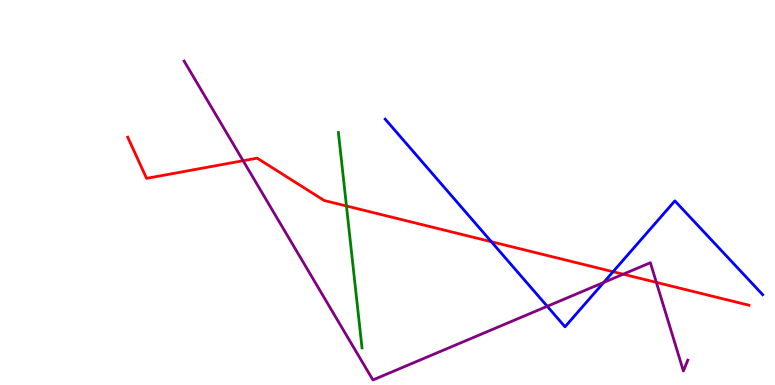[{'lines': ['blue', 'red'], 'intersections': [{'x': 6.34, 'y': 3.72}, {'x': 7.91, 'y': 2.94}]}, {'lines': ['green', 'red'], 'intersections': [{'x': 4.47, 'y': 4.65}]}, {'lines': ['purple', 'red'], 'intersections': [{'x': 3.14, 'y': 5.83}, {'x': 8.04, 'y': 2.88}, {'x': 8.47, 'y': 2.67}]}, {'lines': ['blue', 'green'], 'intersections': []}, {'lines': ['blue', 'purple'], 'intersections': [{'x': 7.06, 'y': 2.04}, {'x': 7.79, 'y': 2.66}]}, {'lines': ['green', 'purple'], 'intersections': []}]